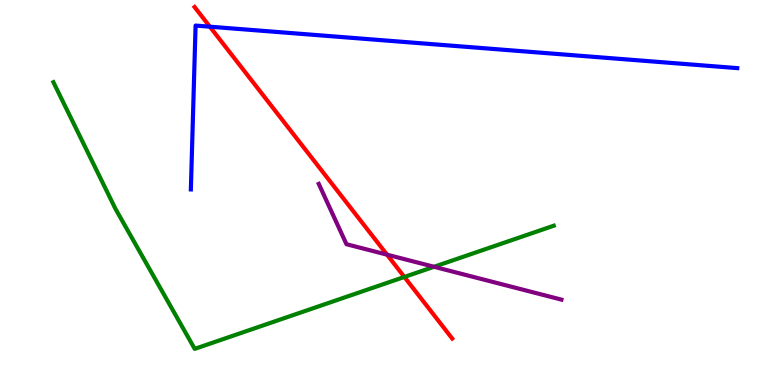[{'lines': ['blue', 'red'], 'intersections': [{'x': 2.71, 'y': 9.31}]}, {'lines': ['green', 'red'], 'intersections': [{'x': 5.22, 'y': 2.81}]}, {'lines': ['purple', 'red'], 'intersections': [{'x': 4.99, 'y': 3.39}]}, {'lines': ['blue', 'green'], 'intersections': []}, {'lines': ['blue', 'purple'], 'intersections': []}, {'lines': ['green', 'purple'], 'intersections': [{'x': 5.6, 'y': 3.07}]}]